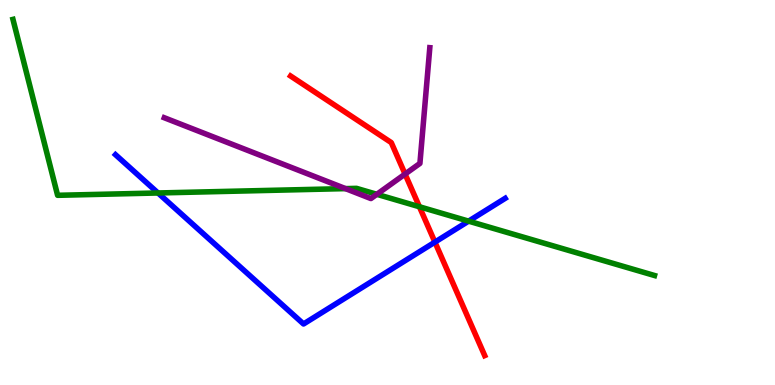[{'lines': ['blue', 'red'], 'intersections': [{'x': 5.61, 'y': 3.71}]}, {'lines': ['green', 'red'], 'intersections': [{'x': 5.41, 'y': 4.63}]}, {'lines': ['purple', 'red'], 'intersections': [{'x': 5.23, 'y': 5.48}]}, {'lines': ['blue', 'green'], 'intersections': [{'x': 2.04, 'y': 4.99}, {'x': 6.05, 'y': 4.26}]}, {'lines': ['blue', 'purple'], 'intersections': []}, {'lines': ['green', 'purple'], 'intersections': [{'x': 4.46, 'y': 5.1}, {'x': 4.86, 'y': 4.95}]}]